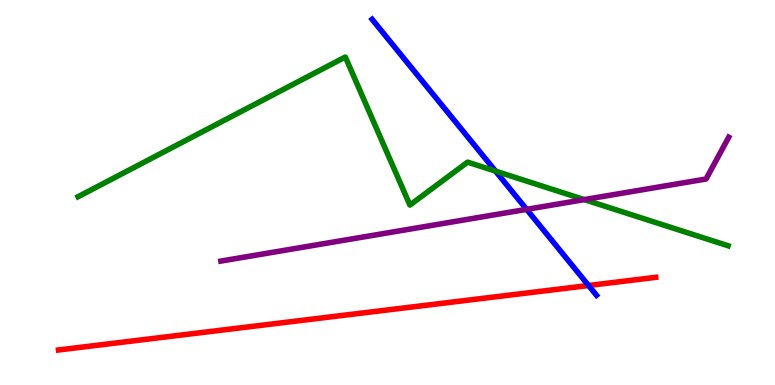[{'lines': ['blue', 'red'], 'intersections': [{'x': 7.59, 'y': 2.58}]}, {'lines': ['green', 'red'], 'intersections': []}, {'lines': ['purple', 'red'], 'intersections': []}, {'lines': ['blue', 'green'], 'intersections': [{'x': 6.39, 'y': 5.56}]}, {'lines': ['blue', 'purple'], 'intersections': [{'x': 6.8, 'y': 4.56}]}, {'lines': ['green', 'purple'], 'intersections': [{'x': 7.54, 'y': 4.82}]}]